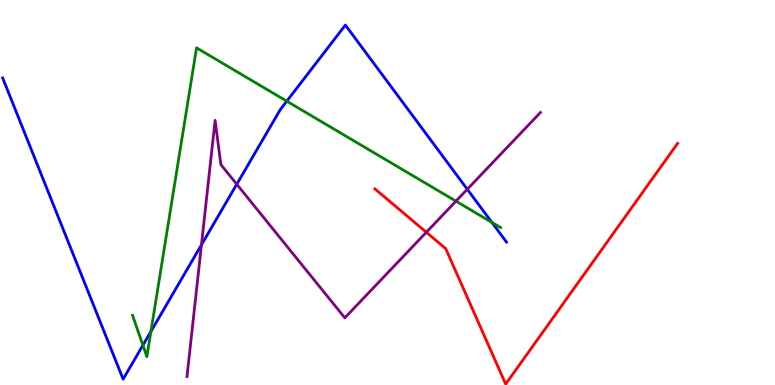[{'lines': ['blue', 'red'], 'intersections': []}, {'lines': ['green', 'red'], 'intersections': []}, {'lines': ['purple', 'red'], 'intersections': [{'x': 5.5, 'y': 3.97}]}, {'lines': ['blue', 'green'], 'intersections': [{'x': 1.84, 'y': 1.03}, {'x': 1.95, 'y': 1.39}, {'x': 3.7, 'y': 7.37}, {'x': 6.35, 'y': 4.22}]}, {'lines': ['blue', 'purple'], 'intersections': [{'x': 2.6, 'y': 3.64}, {'x': 3.06, 'y': 5.21}, {'x': 6.03, 'y': 5.08}]}, {'lines': ['green', 'purple'], 'intersections': [{'x': 5.88, 'y': 4.77}]}]